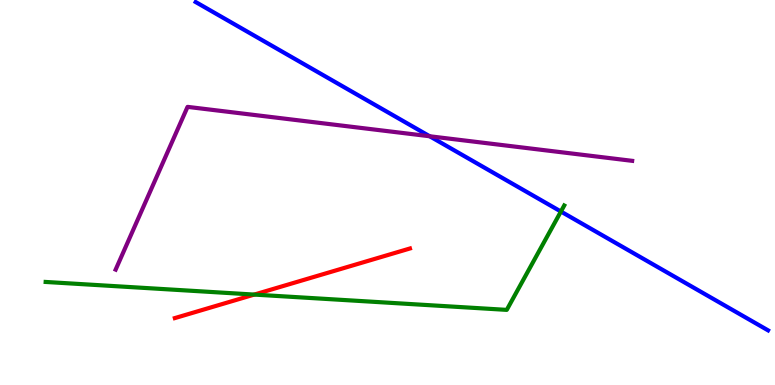[{'lines': ['blue', 'red'], 'intersections': []}, {'lines': ['green', 'red'], 'intersections': [{'x': 3.28, 'y': 2.35}]}, {'lines': ['purple', 'red'], 'intersections': []}, {'lines': ['blue', 'green'], 'intersections': [{'x': 7.24, 'y': 4.51}]}, {'lines': ['blue', 'purple'], 'intersections': [{'x': 5.54, 'y': 6.46}]}, {'lines': ['green', 'purple'], 'intersections': []}]